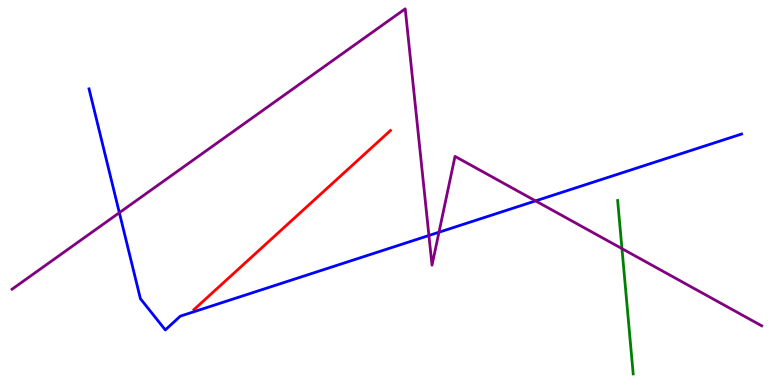[{'lines': ['blue', 'red'], 'intersections': []}, {'lines': ['green', 'red'], 'intersections': []}, {'lines': ['purple', 'red'], 'intersections': []}, {'lines': ['blue', 'green'], 'intersections': []}, {'lines': ['blue', 'purple'], 'intersections': [{'x': 1.54, 'y': 4.48}, {'x': 5.53, 'y': 3.88}, {'x': 5.66, 'y': 3.97}, {'x': 6.91, 'y': 4.78}]}, {'lines': ['green', 'purple'], 'intersections': [{'x': 8.03, 'y': 3.54}]}]